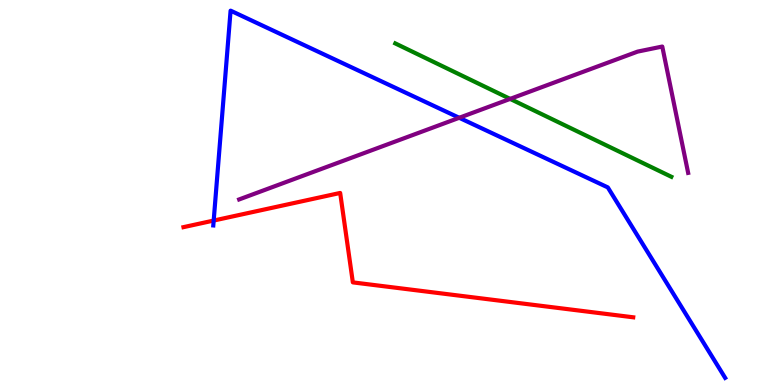[{'lines': ['blue', 'red'], 'intersections': [{'x': 2.76, 'y': 4.27}]}, {'lines': ['green', 'red'], 'intersections': []}, {'lines': ['purple', 'red'], 'intersections': []}, {'lines': ['blue', 'green'], 'intersections': []}, {'lines': ['blue', 'purple'], 'intersections': [{'x': 5.93, 'y': 6.94}]}, {'lines': ['green', 'purple'], 'intersections': [{'x': 6.58, 'y': 7.43}]}]